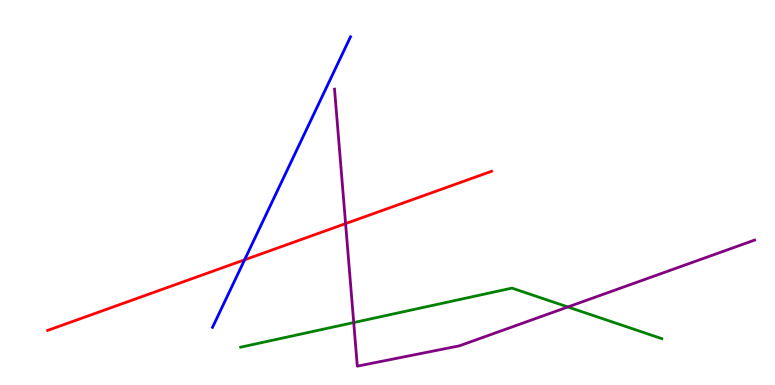[{'lines': ['blue', 'red'], 'intersections': [{'x': 3.16, 'y': 3.25}]}, {'lines': ['green', 'red'], 'intersections': []}, {'lines': ['purple', 'red'], 'intersections': [{'x': 4.46, 'y': 4.19}]}, {'lines': ['blue', 'green'], 'intersections': []}, {'lines': ['blue', 'purple'], 'intersections': []}, {'lines': ['green', 'purple'], 'intersections': [{'x': 4.56, 'y': 1.62}, {'x': 7.33, 'y': 2.03}]}]